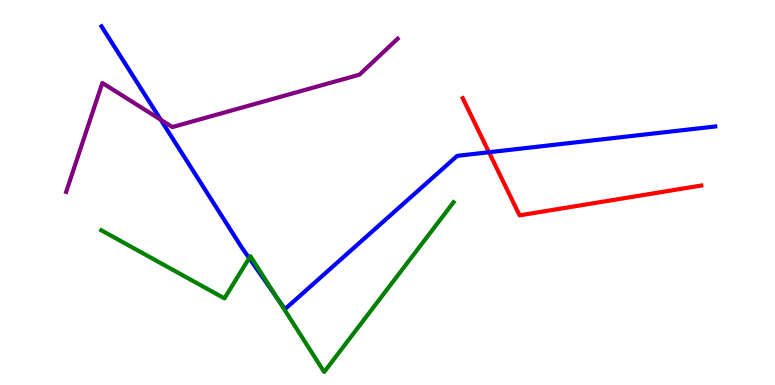[{'lines': ['blue', 'red'], 'intersections': [{'x': 6.31, 'y': 6.05}]}, {'lines': ['green', 'red'], 'intersections': []}, {'lines': ['purple', 'red'], 'intersections': []}, {'lines': ['blue', 'green'], 'intersections': [{'x': 3.22, 'y': 3.3}, {'x': 3.57, 'y': 2.27}]}, {'lines': ['blue', 'purple'], 'intersections': [{'x': 2.07, 'y': 6.89}]}, {'lines': ['green', 'purple'], 'intersections': []}]